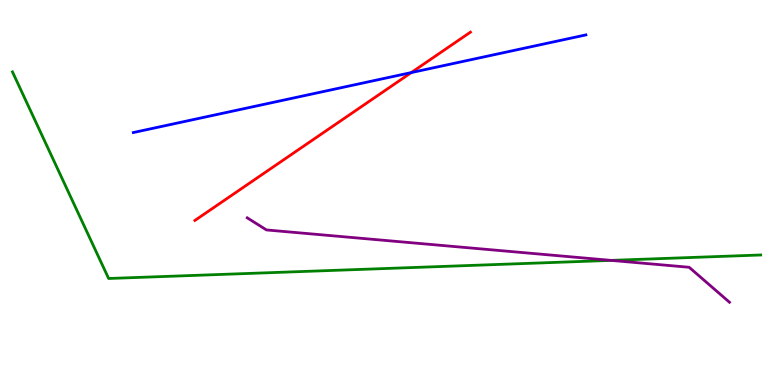[{'lines': ['blue', 'red'], 'intersections': [{'x': 5.31, 'y': 8.11}]}, {'lines': ['green', 'red'], 'intersections': []}, {'lines': ['purple', 'red'], 'intersections': []}, {'lines': ['blue', 'green'], 'intersections': []}, {'lines': ['blue', 'purple'], 'intersections': []}, {'lines': ['green', 'purple'], 'intersections': [{'x': 7.88, 'y': 3.24}]}]